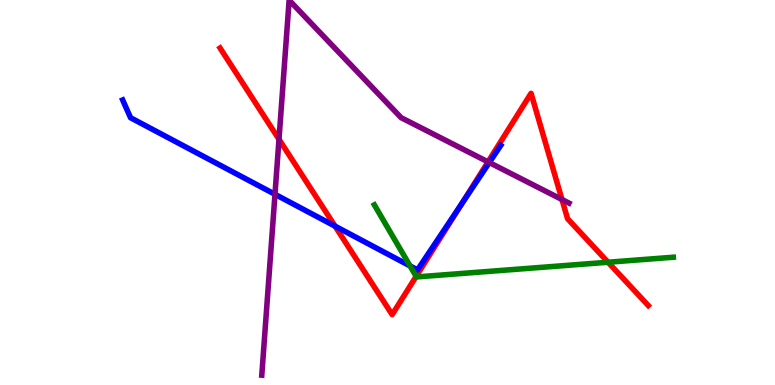[{'lines': ['blue', 'red'], 'intersections': [{'x': 4.32, 'y': 4.13}, {'x': 5.96, 'y': 4.71}]}, {'lines': ['green', 'red'], 'intersections': [{'x': 5.37, 'y': 2.82}, {'x': 7.85, 'y': 3.19}]}, {'lines': ['purple', 'red'], 'intersections': [{'x': 3.6, 'y': 6.38}, {'x': 6.3, 'y': 5.8}, {'x': 7.25, 'y': 4.82}]}, {'lines': ['blue', 'green'], 'intersections': [{'x': 5.29, 'y': 3.09}]}, {'lines': ['blue', 'purple'], 'intersections': [{'x': 3.55, 'y': 4.95}, {'x': 6.31, 'y': 5.78}]}, {'lines': ['green', 'purple'], 'intersections': []}]